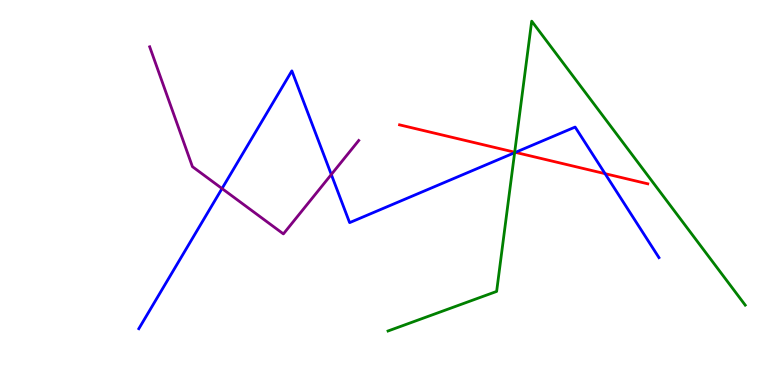[{'lines': ['blue', 'red'], 'intersections': [{'x': 6.65, 'y': 6.04}, {'x': 7.81, 'y': 5.49}]}, {'lines': ['green', 'red'], 'intersections': [{'x': 6.64, 'y': 6.05}]}, {'lines': ['purple', 'red'], 'intersections': []}, {'lines': ['blue', 'green'], 'intersections': [{'x': 6.64, 'y': 6.03}]}, {'lines': ['blue', 'purple'], 'intersections': [{'x': 2.86, 'y': 5.1}, {'x': 4.27, 'y': 5.47}]}, {'lines': ['green', 'purple'], 'intersections': []}]